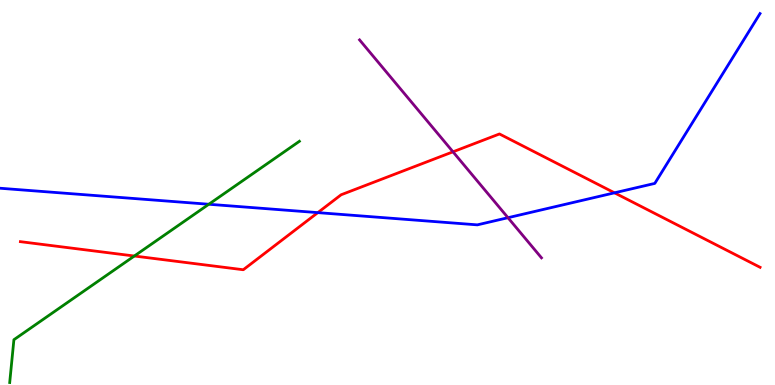[{'lines': ['blue', 'red'], 'intersections': [{'x': 4.1, 'y': 4.48}, {'x': 7.93, 'y': 4.99}]}, {'lines': ['green', 'red'], 'intersections': [{'x': 1.73, 'y': 3.35}]}, {'lines': ['purple', 'red'], 'intersections': [{'x': 5.84, 'y': 6.06}]}, {'lines': ['blue', 'green'], 'intersections': [{'x': 2.69, 'y': 4.69}]}, {'lines': ['blue', 'purple'], 'intersections': [{'x': 6.55, 'y': 4.35}]}, {'lines': ['green', 'purple'], 'intersections': []}]